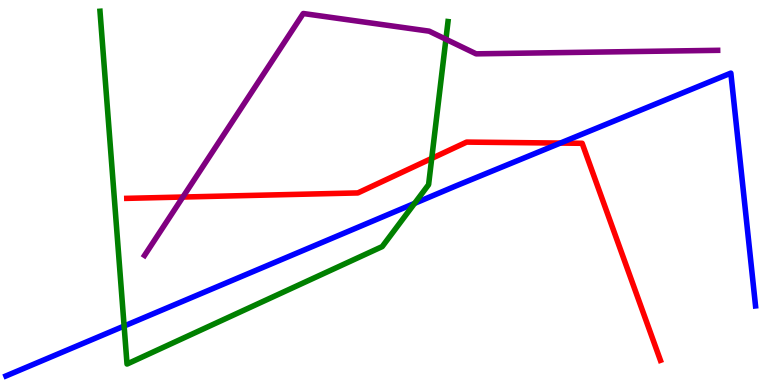[{'lines': ['blue', 'red'], 'intersections': [{'x': 7.23, 'y': 6.28}]}, {'lines': ['green', 'red'], 'intersections': [{'x': 5.57, 'y': 5.89}]}, {'lines': ['purple', 'red'], 'intersections': [{'x': 2.36, 'y': 4.88}]}, {'lines': ['blue', 'green'], 'intersections': [{'x': 1.6, 'y': 1.53}, {'x': 5.35, 'y': 4.72}]}, {'lines': ['blue', 'purple'], 'intersections': []}, {'lines': ['green', 'purple'], 'intersections': [{'x': 5.75, 'y': 8.98}]}]